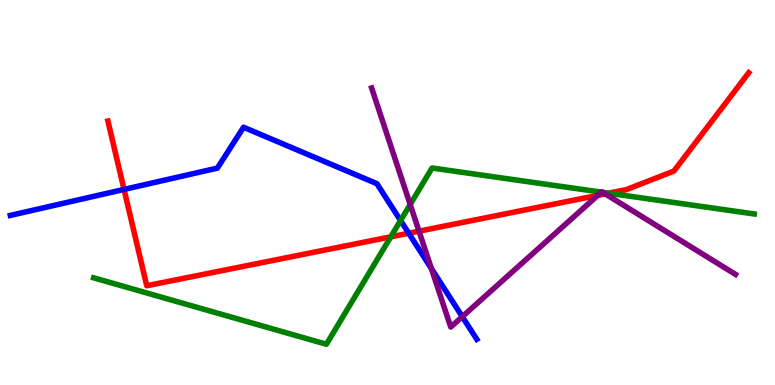[{'lines': ['blue', 'red'], 'intersections': [{'x': 1.6, 'y': 5.08}, {'x': 5.27, 'y': 3.94}]}, {'lines': ['green', 'red'], 'intersections': [{'x': 5.04, 'y': 3.85}, {'x': 7.85, 'y': 4.98}]}, {'lines': ['purple', 'red'], 'intersections': [{'x': 5.41, 'y': 4.0}, {'x': 7.71, 'y': 4.93}, {'x': 7.81, 'y': 4.96}]}, {'lines': ['blue', 'green'], 'intersections': [{'x': 5.17, 'y': 4.27}]}, {'lines': ['blue', 'purple'], 'intersections': [{'x': 5.57, 'y': 3.02}, {'x': 5.96, 'y': 1.77}]}, {'lines': ['green', 'purple'], 'intersections': [{'x': 5.29, 'y': 4.69}, {'x': 7.76, 'y': 5.01}, {'x': 7.78, 'y': 5.0}]}]